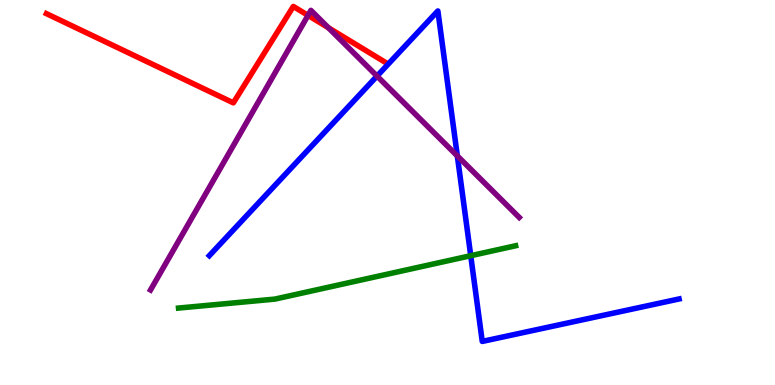[{'lines': ['blue', 'red'], 'intersections': []}, {'lines': ['green', 'red'], 'intersections': []}, {'lines': ['purple', 'red'], 'intersections': [{'x': 3.97, 'y': 9.6}, {'x': 4.24, 'y': 9.28}]}, {'lines': ['blue', 'green'], 'intersections': [{'x': 6.07, 'y': 3.36}]}, {'lines': ['blue', 'purple'], 'intersections': [{'x': 4.86, 'y': 8.02}, {'x': 5.9, 'y': 5.95}]}, {'lines': ['green', 'purple'], 'intersections': []}]